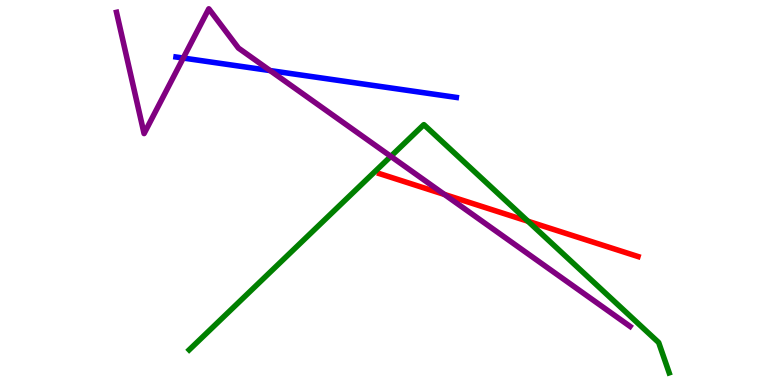[{'lines': ['blue', 'red'], 'intersections': []}, {'lines': ['green', 'red'], 'intersections': [{'x': 6.81, 'y': 4.25}]}, {'lines': ['purple', 'red'], 'intersections': [{'x': 5.73, 'y': 4.95}]}, {'lines': ['blue', 'green'], 'intersections': []}, {'lines': ['blue', 'purple'], 'intersections': [{'x': 2.36, 'y': 8.49}, {'x': 3.49, 'y': 8.17}]}, {'lines': ['green', 'purple'], 'intersections': [{'x': 5.04, 'y': 5.94}]}]